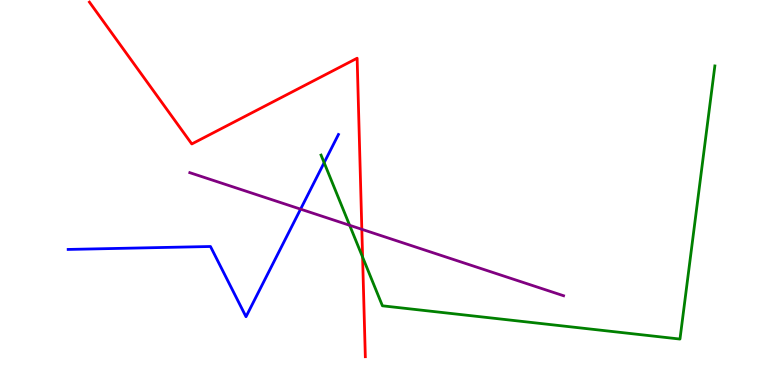[{'lines': ['blue', 'red'], 'intersections': []}, {'lines': ['green', 'red'], 'intersections': [{'x': 4.68, 'y': 3.32}]}, {'lines': ['purple', 'red'], 'intersections': [{'x': 4.67, 'y': 4.04}]}, {'lines': ['blue', 'green'], 'intersections': [{'x': 4.18, 'y': 5.77}]}, {'lines': ['blue', 'purple'], 'intersections': [{'x': 3.88, 'y': 4.57}]}, {'lines': ['green', 'purple'], 'intersections': [{'x': 4.51, 'y': 4.15}]}]